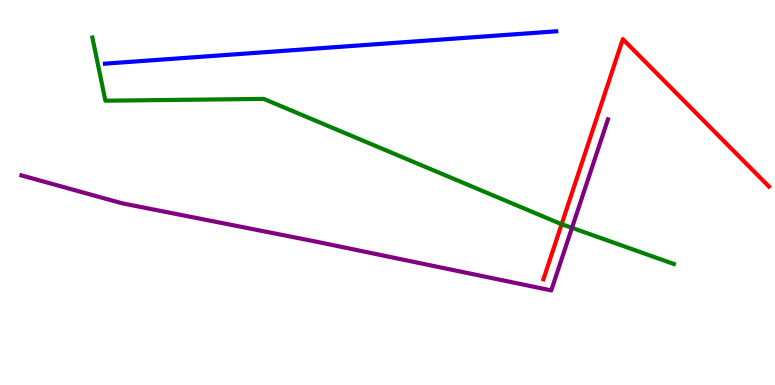[{'lines': ['blue', 'red'], 'intersections': []}, {'lines': ['green', 'red'], 'intersections': [{'x': 7.25, 'y': 4.18}]}, {'lines': ['purple', 'red'], 'intersections': []}, {'lines': ['blue', 'green'], 'intersections': []}, {'lines': ['blue', 'purple'], 'intersections': []}, {'lines': ['green', 'purple'], 'intersections': [{'x': 7.38, 'y': 4.08}]}]